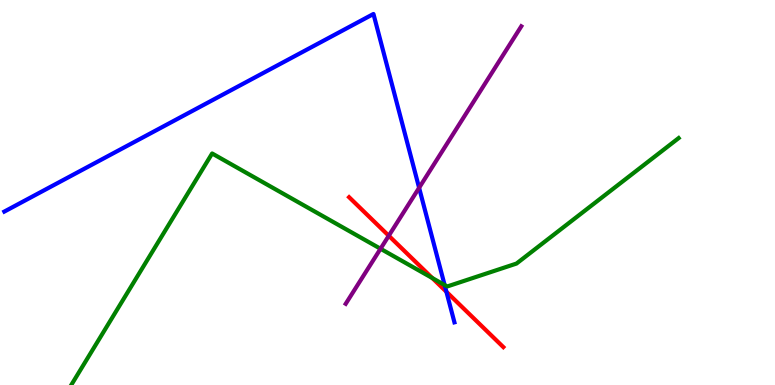[{'lines': ['blue', 'red'], 'intersections': [{'x': 5.76, 'y': 2.42}]}, {'lines': ['green', 'red'], 'intersections': [{'x': 5.58, 'y': 2.78}]}, {'lines': ['purple', 'red'], 'intersections': [{'x': 5.02, 'y': 3.88}]}, {'lines': ['blue', 'green'], 'intersections': [{'x': 5.74, 'y': 2.6}]}, {'lines': ['blue', 'purple'], 'intersections': [{'x': 5.41, 'y': 5.12}]}, {'lines': ['green', 'purple'], 'intersections': [{'x': 4.91, 'y': 3.54}]}]